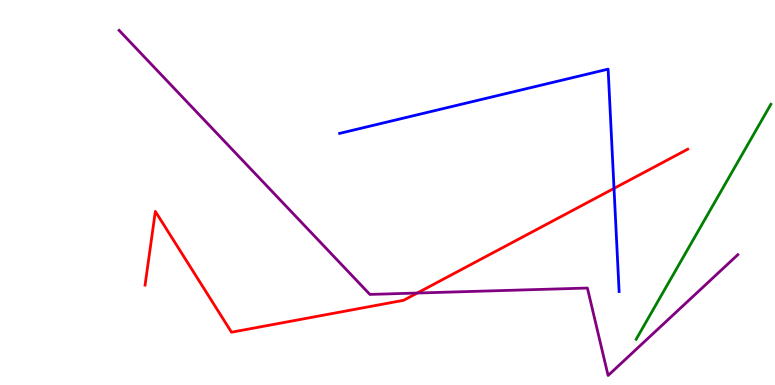[{'lines': ['blue', 'red'], 'intersections': [{'x': 7.92, 'y': 5.11}]}, {'lines': ['green', 'red'], 'intersections': []}, {'lines': ['purple', 'red'], 'intersections': [{'x': 5.38, 'y': 2.39}]}, {'lines': ['blue', 'green'], 'intersections': []}, {'lines': ['blue', 'purple'], 'intersections': []}, {'lines': ['green', 'purple'], 'intersections': []}]